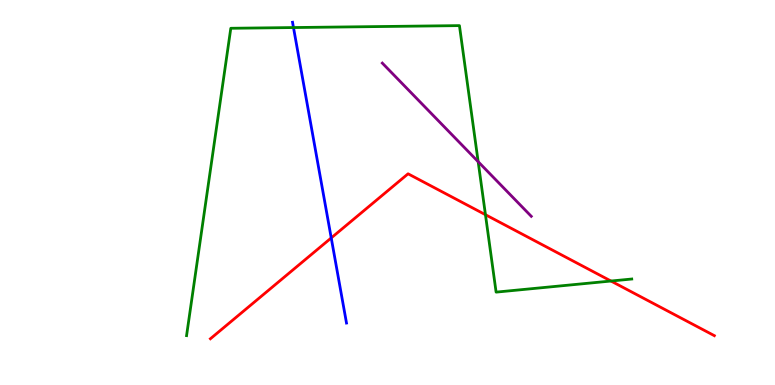[{'lines': ['blue', 'red'], 'intersections': [{'x': 4.27, 'y': 3.82}]}, {'lines': ['green', 'red'], 'intersections': [{'x': 6.26, 'y': 4.42}, {'x': 7.88, 'y': 2.7}]}, {'lines': ['purple', 'red'], 'intersections': []}, {'lines': ['blue', 'green'], 'intersections': [{'x': 3.79, 'y': 9.28}]}, {'lines': ['blue', 'purple'], 'intersections': []}, {'lines': ['green', 'purple'], 'intersections': [{'x': 6.17, 'y': 5.8}]}]